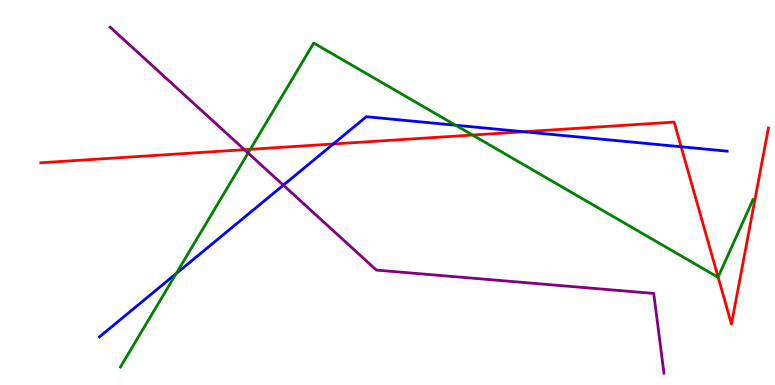[{'lines': ['blue', 'red'], 'intersections': [{'x': 4.3, 'y': 6.26}, {'x': 6.76, 'y': 6.58}, {'x': 8.79, 'y': 6.19}]}, {'lines': ['green', 'red'], 'intersections': [{'x': 3.23, 'y': 6.12}, {'x': 6.1, 'y': 6.49}, {'x': 9.27, 'y': 2.8}]}, {'lines': ['purple', 'red'], 'intersections': [{'x': 3.15, 'y': 6.11}]}, {'lines': ['blue', 'green'], 'intersections': [{'x': 2.27, 'y': 2.89}, {'x': 5.88, 'y': 6.75}]}, {'lines': ['blue', 'purple'], 'intersections': [{'x': 3.66, 'y': 5.19}]}, {'lines': ['green', 'purple'], 'intersections': [{'x': 3.2, 'y': 6.03}]}]